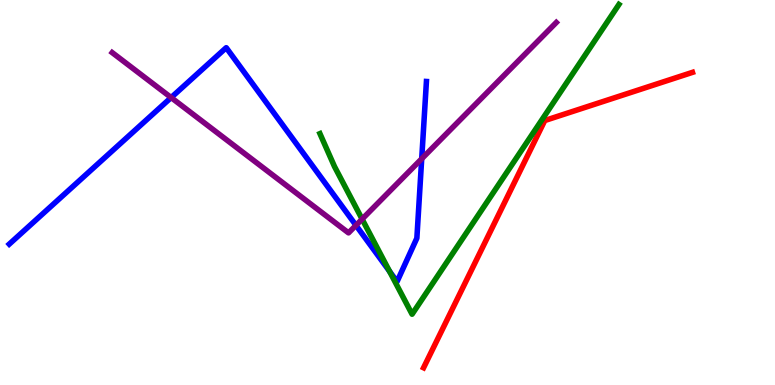[{'lines': ['blue', 'red'], 'intersections': []}, {'lines': ['green', 'red'], 'intersections': []}, {'lines': ['purple', 'red'], 'intersections': []}, {'lines': ['blue', 'green'], 'intersections': [{'x': 5.03, 'y': 2.95}]}, {'lines': ['blue', 'purple'], 'intersections': [{'x': 2.21, 'y': 7.47}, {'x': 4.59, 'y': 4.15}, {'x': 5.44, 'y': 5.88}]}, {'lines': ['green', 'purple'], 'intersections': [{'x': 4.67, 'y': 4.31}]}]